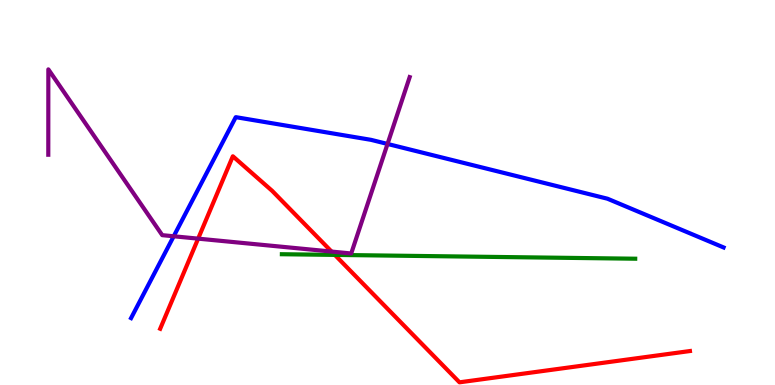[{'lines': ['blue', 'red'], 'intersections': []}, {'lines': ['green', 'red'], 'intersections': [{'x': 4.32, 'y': 3.38}]}, {'lines': ['purple', 'red'], 'intersections': [{'x': 2.56, 'y': 3.8}, {'x': 4.28, 'y': 3.47}]}, {'lines': ['blue', 'green'], 'intersections': []}, {'lines': ['blue', 'purple'], 'intersections': [{'x': 2.24, 'y': 3.86}, {'x': 5.0, 'y': 6.26}]}, {'lines': ['green', 'purple'], 'intersections': []}]